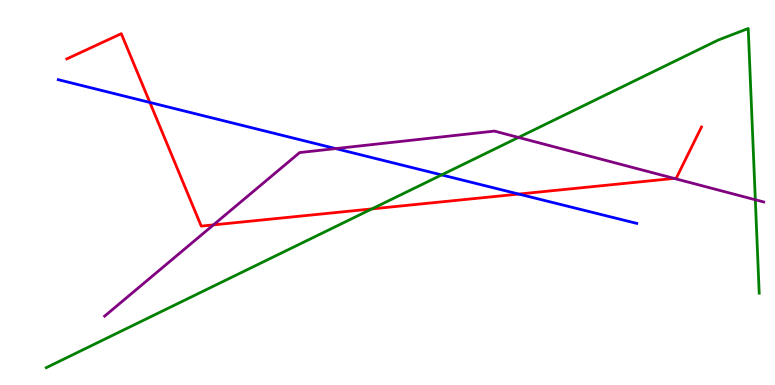[{'lines': ['blue', 'red'], 'intersections': [{'x': 1.93, 'y': 7.34}, {'x': 6.69, 'y': 4.96}]}, {'lines': ['green', 'red'], 'intersections': [{'x': 4.8, 'y': 4.57}]}, {'lines': ['purple', 'red'], 'intersections': [{'x': 2.75, 'y': 4.16}, {'x': 8.7, 'y': 5.37}]}, {'lines': ['blue', 'green'], 'intersections': [{'x': 5.7, 'y': 5.46}]}, {'lines': ['blue', 'purple'], 'intersections': [{'x': 4.33, 'y': 6.14}]}, {'lines': ['green', 'purple'], 'intersections': [{'x': 6.69, 'y': 6.43}, {'x': 9.75, 'y': 4.81}]}]